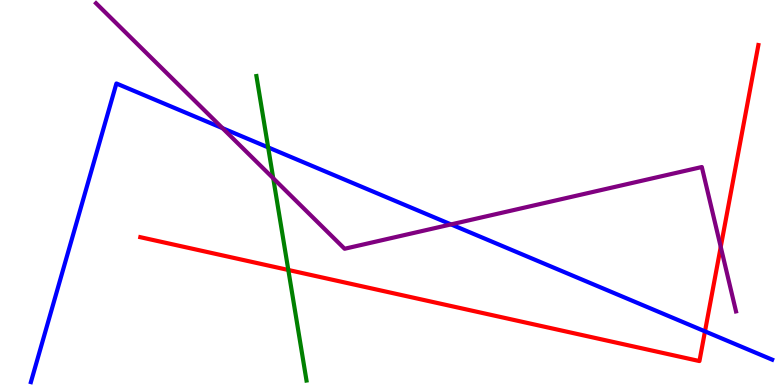[{'lines': ['blue', 'red'], 'intersections': [{'x': 9.1, 'y': 1.39}]}, {'lines': ['green', 'red'], 'intersections': [{'x': 3.72, 'y': 2.99}]}, {'lines': ['purple', 'red'], 'intersections': [{'x': 9.3, 'y': 3.59}]}, {'lines': ['blue', 'green'], 'intersections': [{'x': 3.46, 'y': 6.17}]}, {'lines': ['blue', 'purple'], 'intersections': [{'x': 2.87, 'y': 6.67}, {'x': 5.82, 'y': 4.17}]}, {'lines': ['green', 'purple'], 'intersections': [{'x': 3.53, 'y': 5.37}]}]